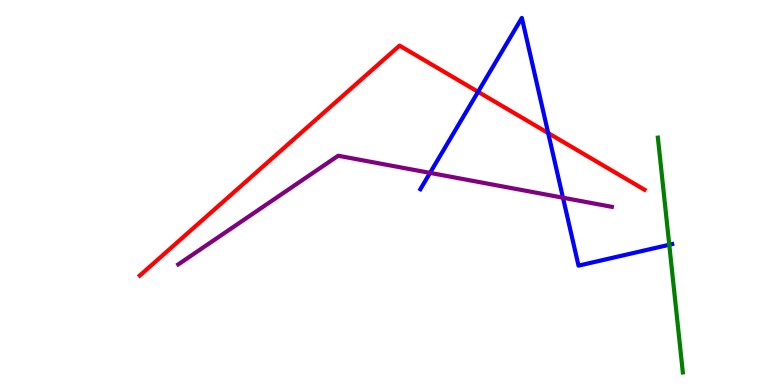[{'lines': ['blue', 'red'], 'intersections': [{'x': 6.17, 'y': 7.62}, {'x': 7.07, 'y': 6.54}]}, {'lines': ['green', 'red'], 'intersections': []}, {'lines': ['purple', 'red'], 'intersections': []}, {'lines': ['blue', 'green'], 'intersections': [{'x': 8.64, 'y': 3.64}]}, {'lines': ['blue', 'purple'], 'intersections': [{'x': 5.55, 'y': 5.51}, {'x': 7.26, 'y': 4.86}]}, {'lines': ['green', 'purple'], 'intersections': []}]